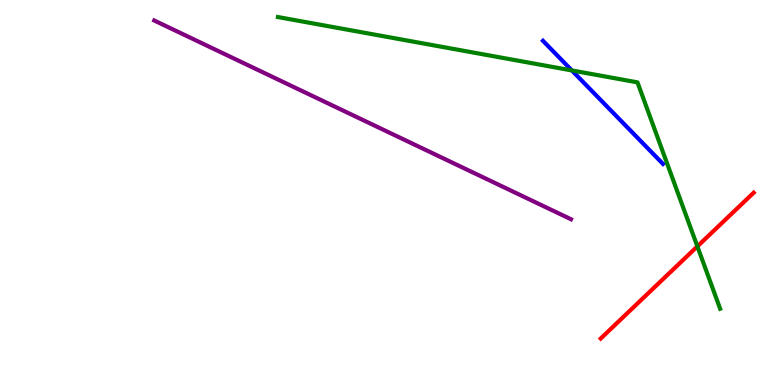[{'lines': ['blue', 'red'], 'intersections': []}, {'lines': ['green', 'red'], 'intersections': [{'x': 9.0, 'y': 3.6}]}, {'lines': ['purple', 'red'], 'intersections': []}, {'lines': ['blue', 'green'], 'intersections': [{'x': 7.38, 'y': 8.17}]}, {'lines': ['blue', 'purple'], 'intersections': []}, {'lines': ['green', 'purple'], 'intersections': []}]